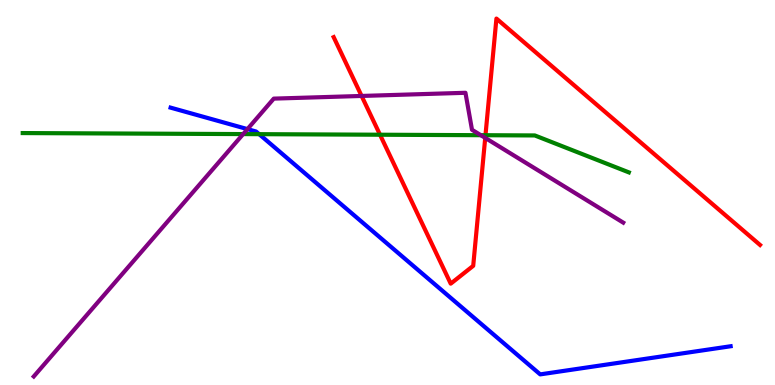[{'lines': ['blue', 'red'], 'intersections': []}, {'lines': ['green', 'red'], 'intersections': [{'x': 4.9, 'y': 6.5}, {'x': 6.26, 'y': 6.49}]}, {'lines': ['purple', 'red'], 'intersections': [{'x': 4.67, 'y': 7.51}, {'x': 6.26, 'y': 6.42}]}, {'lines': ['blue', 'green'], 'intersections': [{'x': 3.34, 'y': 6.52}]}, {'lines': ['blue', 'purple'], 'intersections': [{'x': 3.19, 'y': 6.65}]}, {'lines': ['green', 'purple'], 'intersections': [{'x': 3.14, 'y': 6.52}, {'x': 6.2, 'y': 6.49}]}]